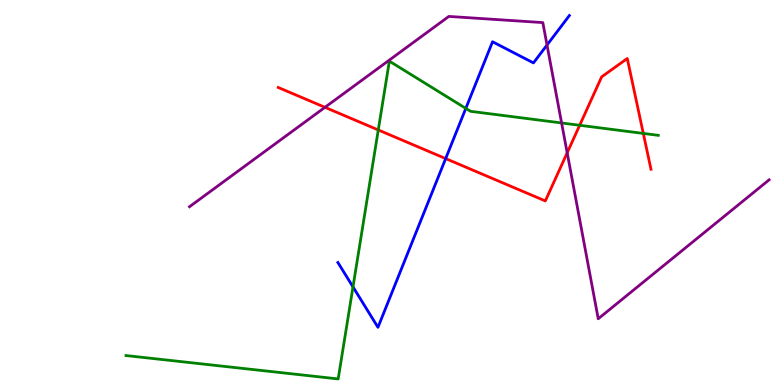[{'lines': ['blue', 'red'], 'intersections': [{'x': 5.75, 'y': 5.88}]}, {'lines': ['green', 'red'], 'intersections': [{'x': 4.88, 'y': 6.62}, {'x': 7.48, 'y': 6.75}, {'x': 8.3, 'y': 6.53}]}, {'lines': ['purple', 'red'], 'intersections': [{'x': 4.19, 'y': 7.21}, {'x': 7.32, 'y': 6.03}]}, {'lines': ['blue', 'green'], 'intersections': [{'x': 4.55, 'y': 2.55}, {'x': 6.01, 'y': 7.18}]}, {'lines': ['blue', 'purple'], 'intersections': [{'x': 7.06, 'y': 8.83}]}, {'lines': ['green', 'purple'], 'intersections': [{'x': 7.25, 'y': 6.81}]}]